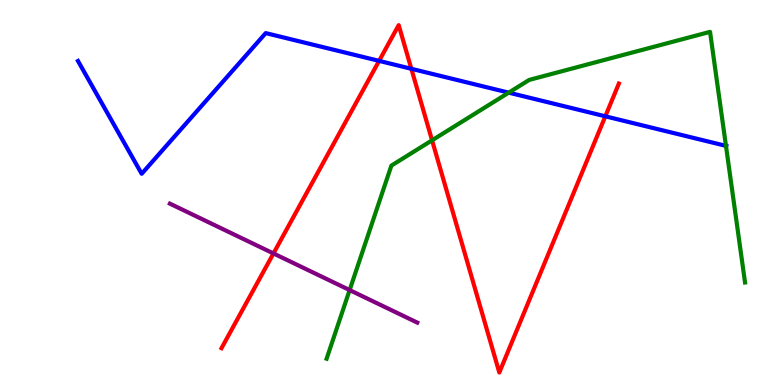[{'lines': ['blue', 'red'], 'intersections': [{'x': 4.89, 'y': 8.42}, {'x': 5.31, 'y': 8.21}, {'x': 7.81, 'y': 6.98}]}, {'lines': ['green', 'red'], 'intersections': [{'x': 5.57, 'y': 6.36}]}, {'lines': ['purple', 'red'], 'intersections': [{'x': 3.53, 'y': 3.42}]}, {'lines': ['blue', 'green'], 'intersections': [{'x': 6.56, 'y': 7.59}, {'x': 9.37, 'y': 6.21}]}, {'lines': ['blue', 'purple'], 'intersections': []}, {'lines': ['green', 'purple'], 'intersections': [{'x': 4.51, 'y': 2.47}]}]